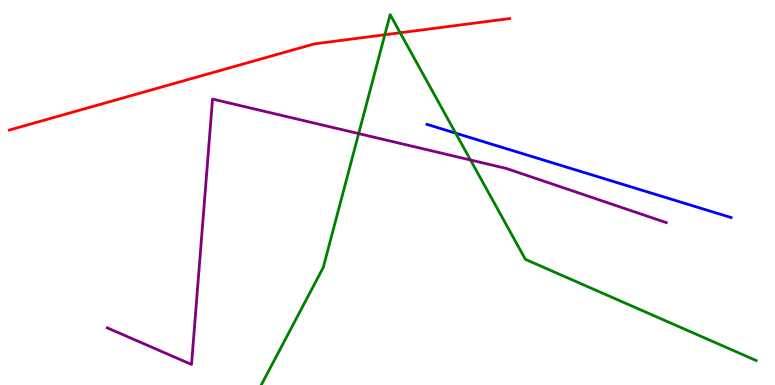[{'lines': ['blue', 'red'], 'intersections': []}, {'lines': ['green', 'red'], 'intersections': [{'x': 4.97, 'y': 9.1}, {'x': 5.16, 'y': 9.15}]}, {'lines': ['purple', 'red'], 'intersections': []}, {'lines': ['blue', 'green'], 'intersections': [{'x': 5.88, 'y': 6.54}]}, {'lines': ['blue', 'purple'], 'intersections': []}, {'lines': ['green', 'purple'], 'intersections': [{'x': 4.63, 'y': 6.53}, {'x': 6.07, 'y': 5.84}]}]